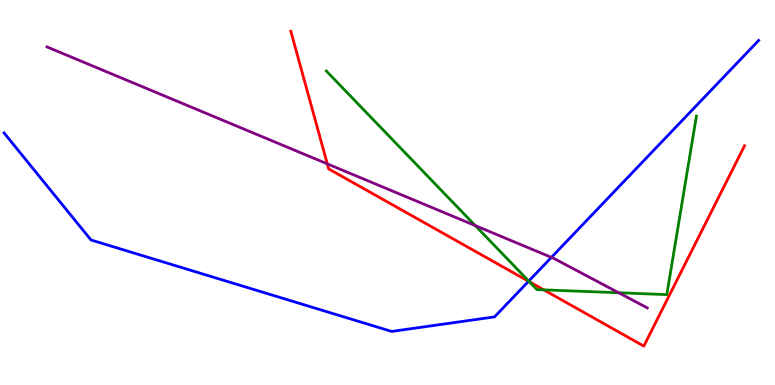[{'lines': ['blue', 'red'], 'intersections': [{'x': 6.82, 'y': 2.69}]}, {'lines': ['green', 'red'], 'intersections': [{'x': 6.83, 'y': 2.68}, {'x': 7.02, 'y': 2.47}]}, {'lines': ['purple', 'red'], 'intersections': [{'x': 4.22, 'y': 5.74}]}, {'lines': ['blue', 'green'], 'intersections': [{'x': 6.82, 'y': 2.7}]}, {'lines': ['blue', 'purple'], 'intersections': [{'x': 7.11, 'y': 3.31}]}, {'lines': ['green', 'purple'], 'intersections': [{'x': 6.13, 'y': 4.14}, {'x': 7.98, 'y': 2.4}]}]